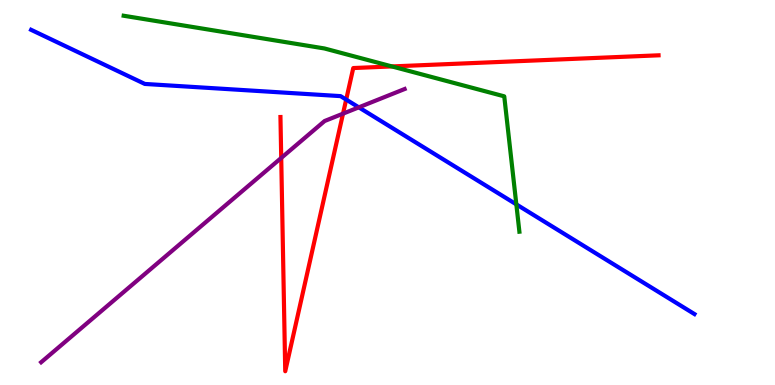[{'lines': ['blue', 'red'], 'intersections': [{'x': 4.47, 'y': 7.41}]}, {'lines': ['green', 'red'], 'intersections': [{'x': 5.06, 'y': 8.27}]}, {'lines': ['purple', 'red'], 'intersections': [{'x': 3.63, 'y': 5.9}, {'x': 4.43, 'y': 7.05}]}, {'lines': ['blue', 'green'], 'intersections': [{'x': 6.66, 'y': 4.69}]}, {'lines': ['blue', 'purple'], 'intersections': [{'x': 4.63, 'y': 7.21}]}, {'lines': ['green', 'purple'], 'intersections': []}]